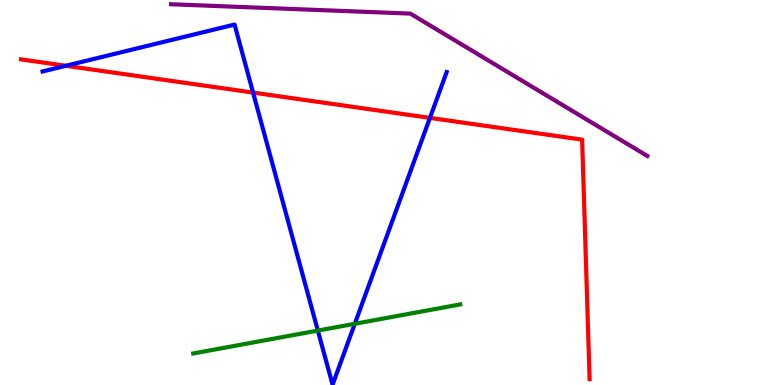[{'lines': ['blue', 'red'], 'intersections': [{'x': 0.849, 'y': 8.29}, {'x': 3.27, 'y': 7.6}, {'x': 5.55, 'y': 6.94}]}, {'lines': ['green', 'red'], 'intersections': []}, {'lines': ['purple', 'red'], 'intersections': []}, {'lines': ['blue', 'green'], 'intersections': [{'x': 4.1, 'y': 1.41}, {'x': 4.58, 'y': 1.59}]}, {'lines': ['blue', 'purple'], 'intersections': []}, {'lines': ['green', 'purple'], 'intersections': []}]